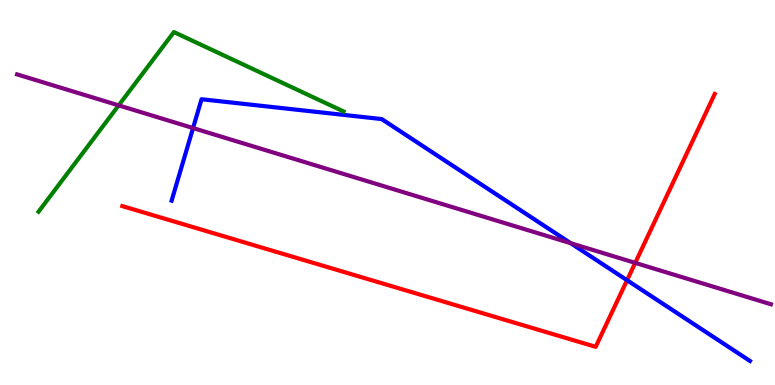[{'lines': ['blue', 'red'], 'intersections': [{'x': 8.09, 'y': 2.72}]}, {'lines': ['green', 'red'], 'intersections': []}, {'lines': ['purple', 'red'], 'intersections': [{'x': 8.2, 'y': 3.17}]}, {'lines': ['blue', 'green'], 'intersections': []}, {'lines': ['blue', 'purple'], 'intersections': [{'x': 2.49, 'y': 6.67}, {'x': 7.36, 'y': 3.68}]}, {'lines': ['green', 'purple'], 'intersections': [{'x': 1.53, 'y': 7.26}]}]